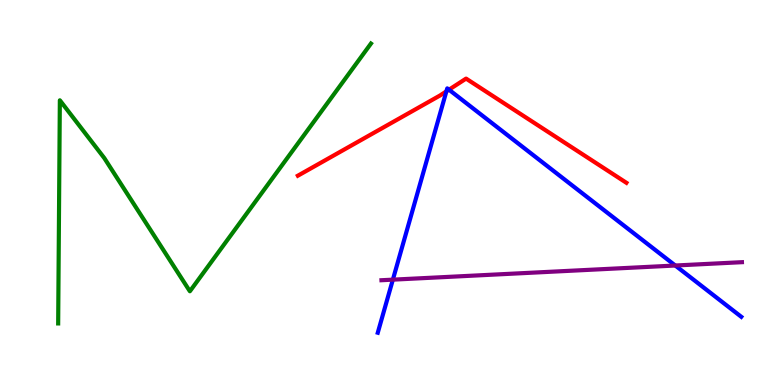[{'lines': ['blue', 'red'], 'intersections': [{'x': 5.76, 'y': 7.63}, {'x': 5.79, 'y': 7.67}]}, {'lines': ['green', 'red'], 'intersections': []}, {'lines': ['purple', 'red'], 'intersections': []}, {'lines': ['blue', 'green'], 'intersections': []}, {'lines': ['blue', 'purple'], 'intersections': [{'x': 5.07, 'y': 2.74}, {'x': 8.71, 'y': 3.1}]}, {'lines': ['green', 'purple'], 'intersections': []}]